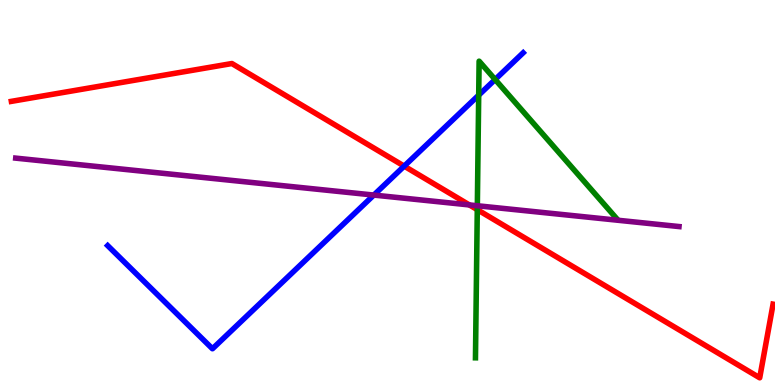[{'lines': ['blue', 'red'], 'intersections': [{'x': 5.22, 'y': 5.68}]}, {'lines': ['green', 'red'], 'intersections': [{'x': 6.16, 'y': 4.55}]}, {'lines': ['purple', 'red'], 'intersections': [{'x': 6.06, 'y': 4.68}]}, {'lines': ['blue', 'green'], 'intersections': [{'x': 6.18, 'y': 7.53}, {'x': 6.39, 'y': 7.93}]}, {'lines': ['blue', 'purple'], 'intersections': [{'x': 4.82, 'y': 4.93}]}, {'lines': ['green', 'purple'], 'intersections': [{'x': 6.16, 'y': 4.66}]}]